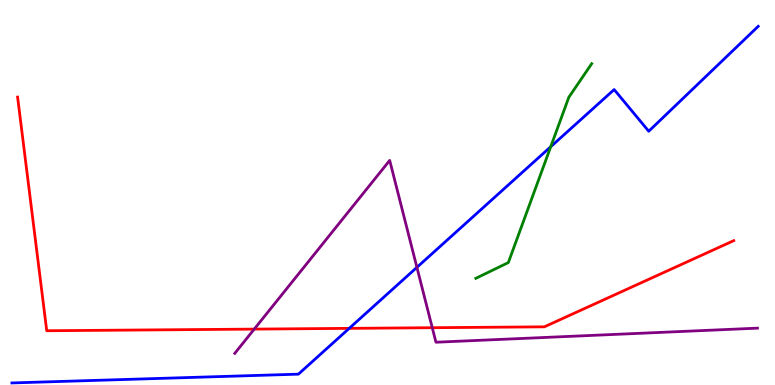[{'lines': ['blue', 'red'], 'intersections': [{'x': 4.51, 'y': 1.47}]}, {'lines': ['green', 'red'], 'intersections': []}, {'lines': ['purple', 'red'], 'intersections': [{'x': 3.28, 'y': 1.45}, {'x': 5.58, 'y': 1.49}]}, {'lines': ['blue', 'green'], 'intersections': [{'x': 7.11, 'y': 6.19}]}, {'lines': ['blue', 'purple'], 'intersections': [{'x': 5.38, 'y': 3.06}]}, {'lines': ['green', 'purple'], 'intersections': []}]